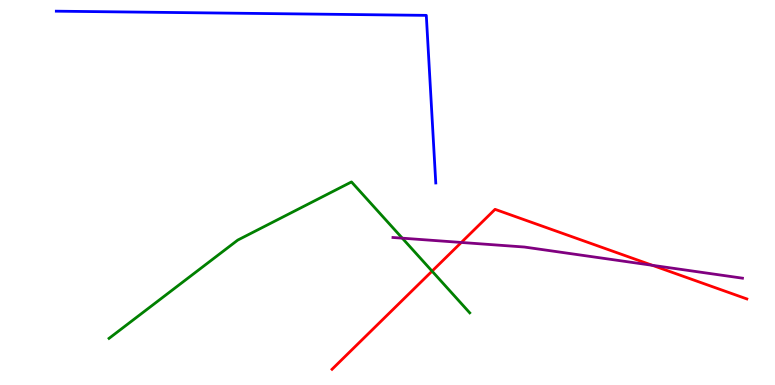[{'lines': ['blue', 'red'], 'intersections': []}, {'lines': ['green', 'red'], 'intersections': [{'x': 5.58, 'y': 2.96}]}, {'lines': ['purple', 'red'], 'intersections': [{'x': 5.95, 'y': 3.7}, {'x': 8.42, 'y': 3.11}]}, {'lines': ['blue', 'green'], 'intersections': []}, {'lines': ['blue', 'purple'], 'intersections': []}, {'lines': ['green', 'purple'], 'intersections': [{'x': 5.19, 'y': 3.81}]}]